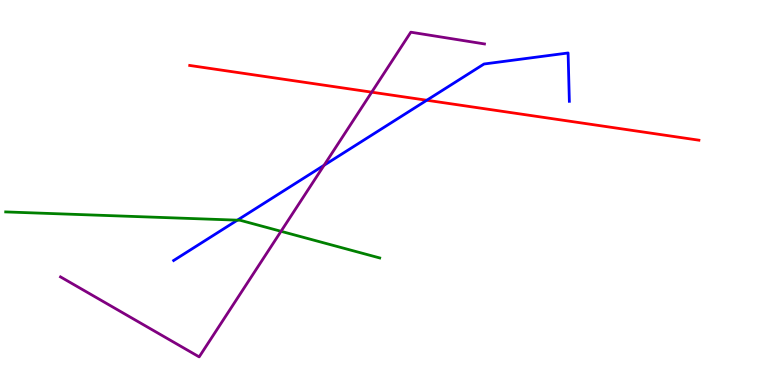[{'lines': ['blue', 'red'], 'intersections': [{'x': 5.51, 'y': 7.4}]}, {'lines': ['green', 'red'], 'intersections': []}, {'lines': ['purple', 'red'], 'intersections': [{'x': 4.8, 'y': 7.61}]}, {'lines': ['blue', 'green'], 'intersections': [{'x': 3.06, 'y': 4.28}]}, {'lines': ['blue', 'purple'], 'intersections': [{'x': 4.18, 'y': 5.71}]}, {'lines': ['green', 'purple'], 'intersections': [{'x': 3.63, 'y': 3.99}]}]